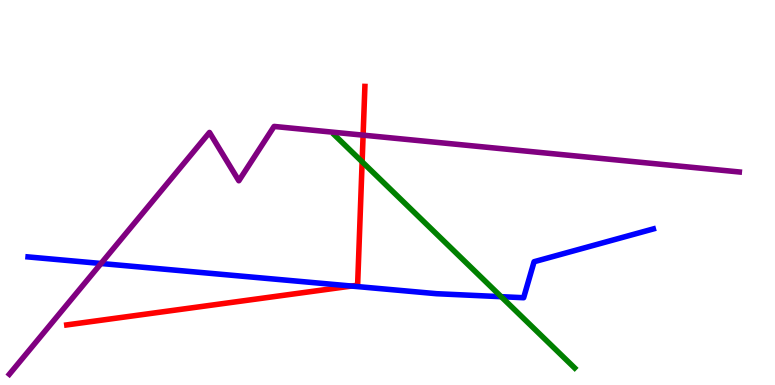[{'lines': ['blue', 'red'], 'intersections': [{'x': 4.54, 'y': 2.57}]}, {'lines': ['green', 'red'], 'intersections': [{'x': 4.67, 'y': 5.8}]}, {'lines': ['purple', 'red'], 'intersections': [{'x': 4.69, 'y': 6.49}]}, {'lines': ['blue', 'green'], 'intersections': [{'x': 6.47, 'y': 2.29}]}, {'lines': ['blue', 'purple'], 'intersections': [{'x': 1.3, 'y': 3.16}]}, {'lines': ['green', 'purple'], 'intersections': []}]